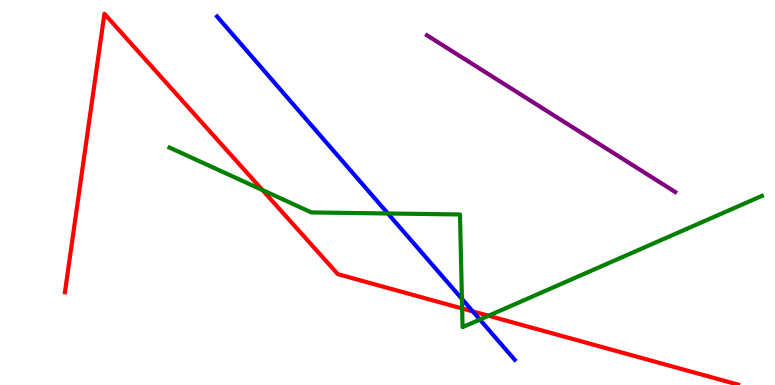[{'lines': ['blue', 'red'], 'intersections': [{'x': 6.1, 'y': 1.91}]}, {'lines': ['green', 'red'], 'intersections': [{'x': 3.39, 'y': 5.06}, {'x': 5.96, 'y': 1.99}, {'x': 6.3, 'y': 1.8}]}, {'lines': ['purple', 'red'], 'intersections': []}, {'lines': ['blue', 'green'], 'intersections': [{'x': 5.0, 'y': 4.46}, {'x': 5.96, 'y': 2.24}, {'x': 6.19, 'y': 1.7}]}, {'lines': ['blue', 'purple'], 'intersections': []}, {'lines': ['green', 'purple'], 'intersections': []}]